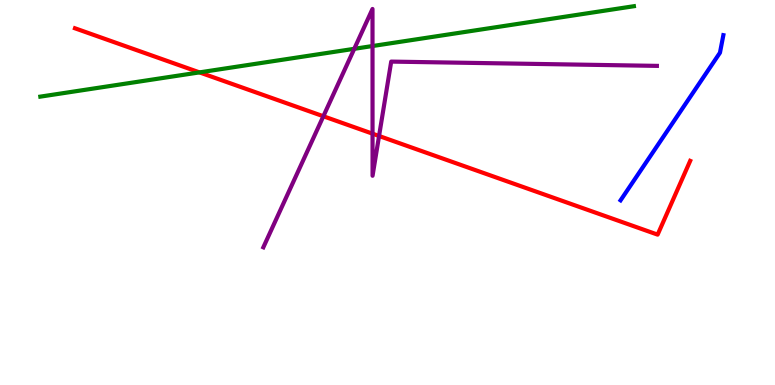[{'lines': ['blue', 'red'], 'intersections': []}, {'lines': ['green', 'red'], 'intersections': [{'x': 2.57, 'y': 8.12}]}, {'lines': ['purple', 'red'], 'intersections': [{'x': 4.17, 'y': 6.98}, {'x': 4.81, 'y': 6.53}, {'x': 4.89, 'y': 6.47}]}, {'lines': ['blue', 'green'], 'intersections': []}, {'lines': ['blue', 'purple'], 'intersections': []}, {'lines': ['green', 'purple'], 'intersections': [{'x': 4.57, 'y': 8.73}, {'x': 4.81, 'y': 8.8}]}]